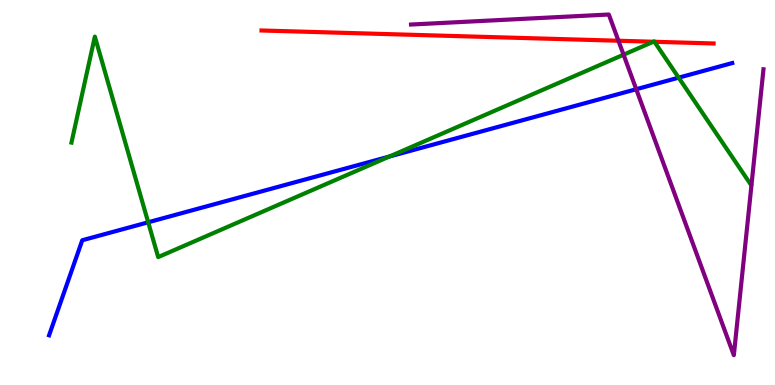[{'lines': ['blue', 'red'], 'intersections': []}, {'lines': ['green', 'red'], 'intersections': [{'x': 8.43, 'y': 8.92}, {'x': 8.44, 'y': 8.91}]}, {'lines': ['purple', 'red'], 'intersections': [{'x': 7.98, 'y': 8.94}]}, {'lines': ['blue', 'green'], 'intersections': [{'x': 1.91, 'y': 4.23}, {'x': 5.03, 'y': 5.94}, {'x': 8.76, 'y': 7.98}]}, {'lines': ['blue', 'purple'], 'intersections': [{'x': 8.21, 'y': 7.68}]}, {'lines': ['green', 'purple'], 'intersections': [{'x': 8.05, 'y': 8.58}]}]